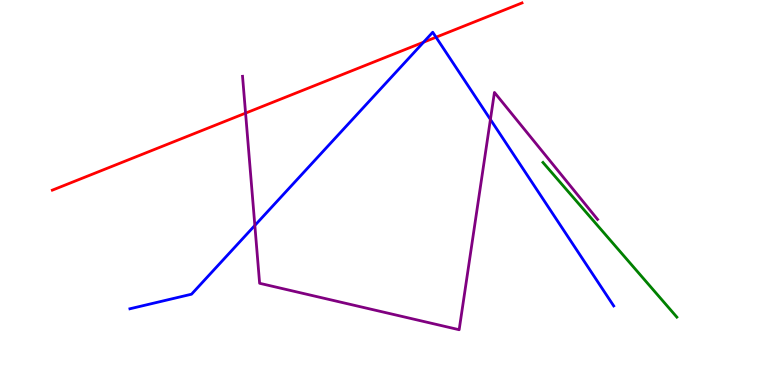[{'lines': ['blue', 'red'], 'intersections': [{'x': 5.47, 'y': 8.9}, {'x': 5.63, 'y': 9.03}]}, {'lines': ['green', 'red'], 'intersections': []}, {'lines': ['purple', 'red'], 'intersections': [{'x': 3.17, 'y': 7.06}]}, {'lines': ['blue', 'green'], 'intersections': []}, {'lines': ['blue', 'purple'], 'intersections': [{'x': 3.29, 'y': 4.14}, {'x': 6.33, 'y': 6.9}]}, {'lines': ['green', 'purple'], 'intersections': []}]